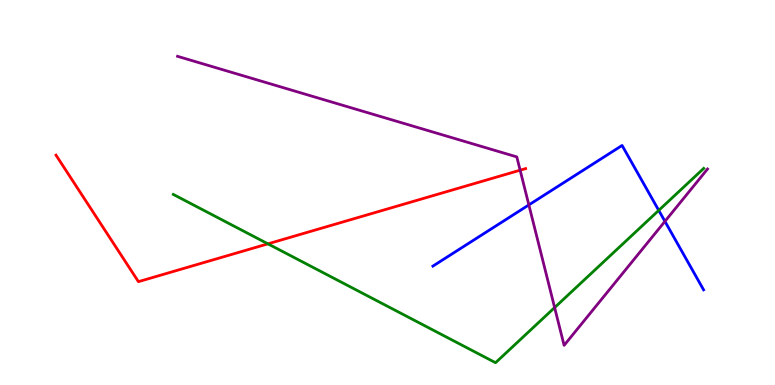[{'lines': ['blue', 'red'], 'intersections': []}, {'lines': ['green', 'red'], 'intersections': [{'x': 3.46, 'y': 3.67}]}, {'lines': ['purple', 'red'], 'intersections': [{'x': 6.71, 'y': 5.58}]}, {'lines': ['blue', 'green'], 'intersections': [{'x': 8.5, 'y': 4.54}]}, {'lines': ['blue', 'purple'], 'intersections': [{'x': 6.82, 'y': 4.68}, {'x': 8.58, 'y': 4.25}]}, {'lines': ['green', 'purple'], 'intersections': [{'x': 7.16, 'y': 2.01}]}]